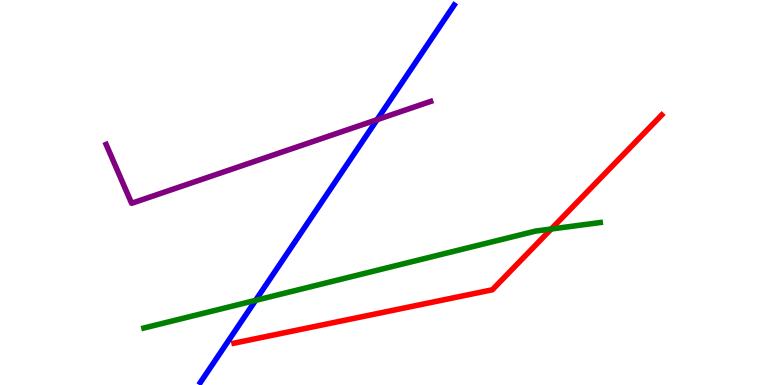[{'lines': ['blue', 'red'], 'intersections': []}, {'lines': ['green', 'red'], 'intersections': [{'x': 7.11, 'y': 4.05}]}, {'lines': ['purple', 'red'], 'intersections': []}, {'lines': ['blue', 'green'], 'intersections': [{'x': 3.3, 'y': 2.2}]}, {'lines': ['blue', 'purple'], 'intersections': [{'x': 4.87, 'y': 6.89}]}, {'lines': ['green', 'purple'], 'intersections': []}]